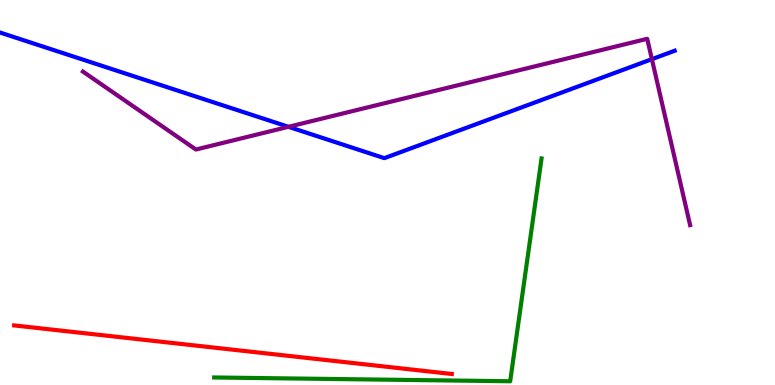[{'lines': ['blue', 'red'], 'intersections': []}, {'lines': ['green', 'red'], 'intersections': []}, {'lines': ['purple', 'red'], 'intersections': []}, {'lines': ['blue', 'green'], 'intersections': []}, {'lines': ['blue', 'purple'], 'intersections': [{'x': 3.72, 'y': 6.71}, {'x': 8.41, 'y': 8.46}]}, {'lines': ['green', 'purple'], 'intersections': []}]